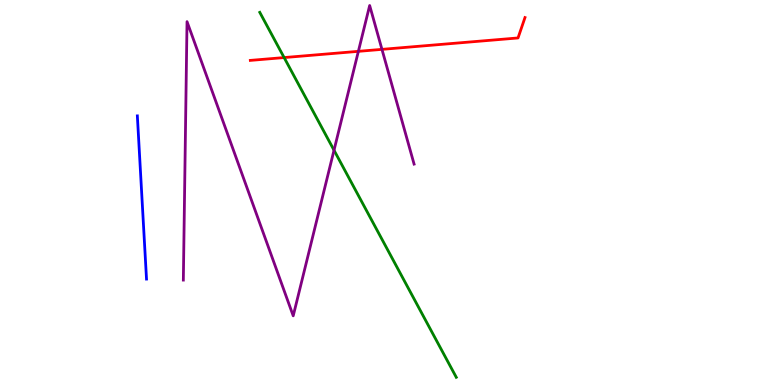[{'lines': ['blue', 'red'], 'intersections': []}, {'lines': ['green', 'red'], 'intersections': [{'x': 3.67, 'y': 8.5}]}, {'lines': ['purple', 'red'], 'intersections': [{'x': 4.62, 'y': 8.67}, {'x': 4.93, 'y': 8.72}]}, {'lines': ['blue', 'green'], 'intersections': []}, {'lines': ['blue', 'purple'], 'intersections': []}, {'lines': ['green', 'purple'], 'intersections': [{'x': 4.31, 'y': 6.1}]}]